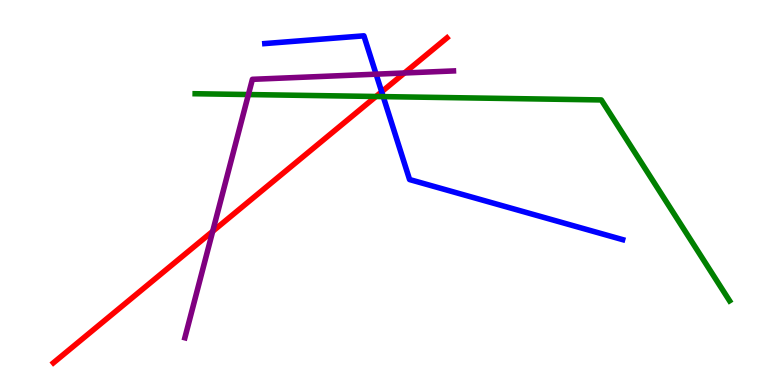[{'lines': ['blue', 'red'], 'intersections': [{'x': 4.92, 'y': 7.62}]}, {'lines': ['green', 'red'], 'intersections': [{'x': 4.85, 'y': 7.49}]}, {'lines': ['purple', 'red'], 'intersections': [{'x': 2.74, 'y': 3.99}, {'x': 5.22, 'y': 8.1}]}, {'lines': ['blue', 'green'], 'intersections': [{'x': 4.94, 'y': 7.49}]}, {'lines': ['blue', 'purple'], 'intersections': [{'x': 4.85, 'y': 8.07}]}, {'lines': ['green', 'purple'], 'intersections': [{'x': 3.21, 'y': 7.54}]}]